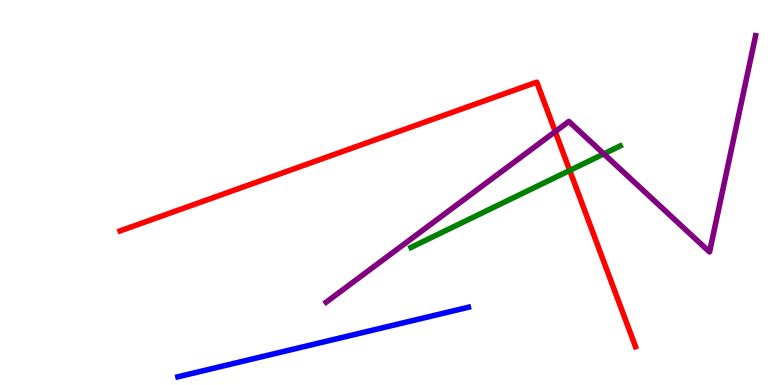[{'lines': ['blue', 'red'], 'intersections': []}, {'lines': ['green', 'red'], 'intersections': [{'x': 7.35, 'y': 5.57}]}, {'lines': ['purple', 'red'], 'intersections': [{'x': 7.16, 'y': 6.58}]}, {'lines': ['blue', 'green'], 'intersections': []}, {'lines': ['blue', 'purple'], 'intersections': []}, {'lines': ['green', 'purple'], 'intersections': [{'x': 7.79, 'y': 6.0}]}]